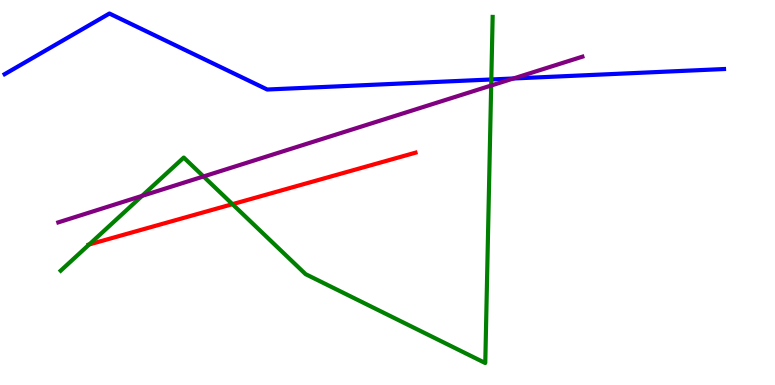[{'lines': ['blue', 'red'], 'intersections': []}, {'lines': ['green', 'red'], 'intersections': [{'x': 1.15, 'y': 3.65}, {'x': 3.0, 'y': 4.7}]}, {'lines': ['purple', 'red'], 'intersections': []}, {'lines': ['blue', 'green'], 'intersections': [{'x': 6.34, 'y': 7.94}]}, {'lines': ['blue', 'purple'], 'intersections': [{'x': 6.62, 'y': 7.96}]}, {'lines': ['green', 'purple'], 'intersections': [{'x': 1.83, 'y': 4.91}, {'x': 2.63, 'y': 5.42}, {'x': 6.34, 'y': 7.78}]}]